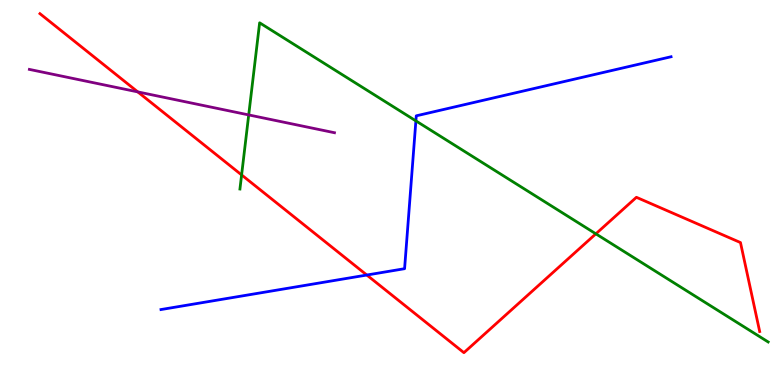[{'lines': ['blue', 'red'], 'intersections': [{'x': 4.73, 'y': 2.86}]}, {'lines': ['green', 'red'], 'intersections': [{'x': 3.12, 'y': 5.46}, {'x': 7.69, 'y': 3.93}]}, {'lines': ['purple', 'red'], 'intersections': [{'x': 1.78, 'y': 7.61}]}, {'lines': ['blue', 'green'], 'intersections': [{'x': 5.37, 'y': 6.86}]}, {'lines': ['blue', 'purple'], 'intersections': []}, {'lines': ['green', 'purple'], 'intersections': [{'x': 3.21, 'y': 7.02}]}]